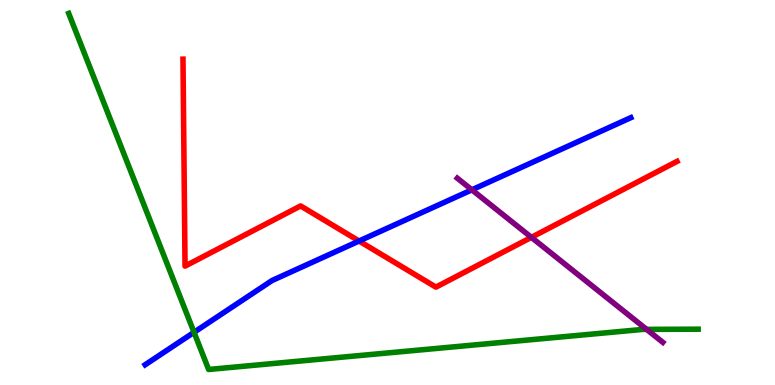[{'lines': ['blue', 'red'], 'intersections': [{'x': 4.63, 'y': 3.74}]}, {'lines': ['green', 'red'], 'intersections': []}, {'lines': ['purple', 'red'], 'intersections': [{'x': 6.86, 'y': 3.84}]}, {'lines': ['blue', 'green'], 'intersections': [{'x': 2.5, 'y': 1.37}]}, {'lines': ['blue', 'purple'], 'intersections': [{'x': 6.09, 'y': 5.07}]}, {'lines': ['green', 'purple'], 'intersections': [{'x': 8.34, 'y': 1.44}]}]